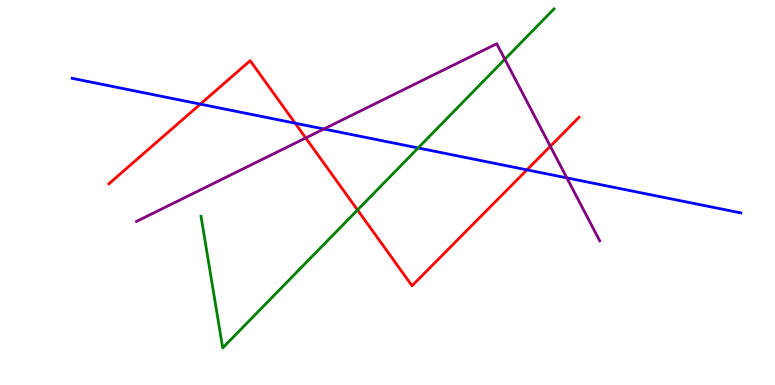[{'lines': ['blue', 'red'], 'intersections': [{'x': 2.58, 'y': 7.3}, {'x': 3.81, 'y': 6.8}, {'x': 6.8, 'y': 5.59}]}, {'lines': ['green', 'red'], 'intersections': [{'x': 4.61, 'y': 4.55}]}, {'lines': ['purple', 'red'], 'intersections': [{'x': 3.95, 'y': 6.42}, {'x': 7.1, 'y': 6.2}]}, {'lines': ['blue', 'green'], 'intersections': [{'x': 5.4, 'y': 6.16}]}, {'lines': ['blue', 'purple'], 'intersections': [{'x': 4.18, 'y': 6.65}, {'x': 7.31, 'y': 5.38}]}, {'lines': ['green', 'purple'], 'intersections': [{'x': 6.51, 'y': 8.46}]}]